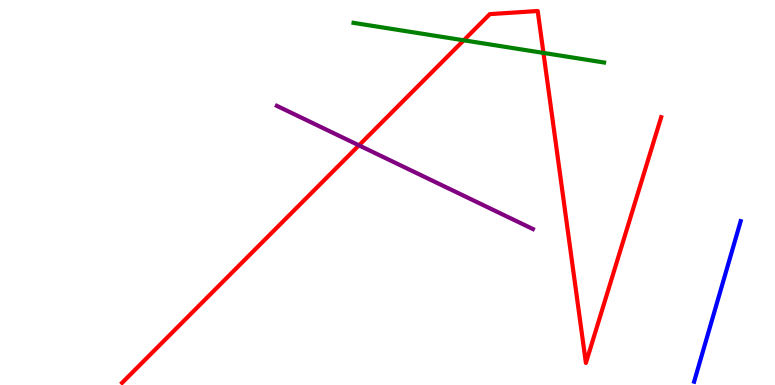[{'lines': ['blue', 'red'], 'intersections': []}, {'lines': ['green', 'red'], 'intersections': [{'x': 5.98, 'y': 8.95}, {'x': 7.01, 'y': 8.63}]}, {'lines': ['purple', 'red'], 'intersections': [{'x': 4.63, 'y': 6.22}]}, {'lines': ['blue', 'green'], 'intersections': []}, {'lines': ['blue', 'purple'], 'intersections': []}, {'lines': ['green', 'purple'], 'intersections': []}]